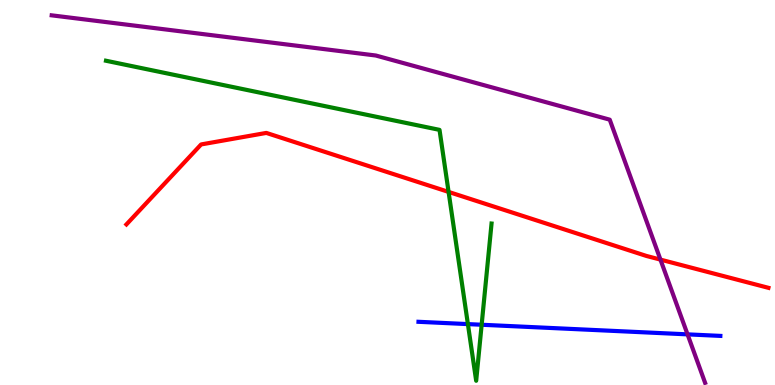[{'lines': ['blue', 'red'], 'intersections': []}, {'lines': ['green', 'red'], 'intersections': [{'x': 5.79, 'y': 5.02}]}, {'lines': ['purple', 'red'], 'intersections': [{'x': 8.52, 'y': 3.26}]}, {'lines': ['blue', 'green'], 'intersections': [{'x': 6.04, 'y': 1.58}, {'x': 6.21, 'y': 1.57}]}, {'lines': ['blue', 'purple'], 'intersections': [{'x': 8.87, 'y': 1.32}]}, {'lines': ['green', 'purple'], 'intersections': []}]